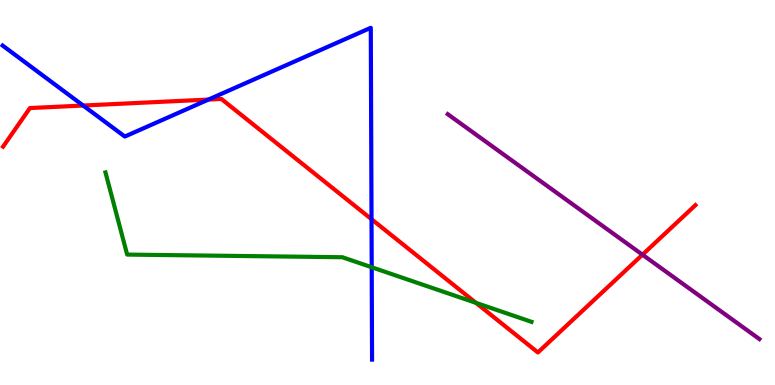[{'lines': ['blue', 'red'], 'intersections': [{'x': 1.07, 'y': 7.26}, {'x': 2.69, 'y': 7.41}, {'x': 4.79, 'y': 4.31}]}, {'lines': ['green', 'red'], 'intersections': [{'x': 6.14, 'y': 2.13}]}, {'lines': ['purple', 'red'], 'intersections': [{'x': 8.29, 'y': 3.38}]}, {'lines': ['blue', 'green'], 'intersections': [{'x': 4.8, 'y': 3.06}]}, {'lines': ['blue', 'purple'], 'intersections': []}, {'lines': ['green', 'purple'], 'intersections': []}]